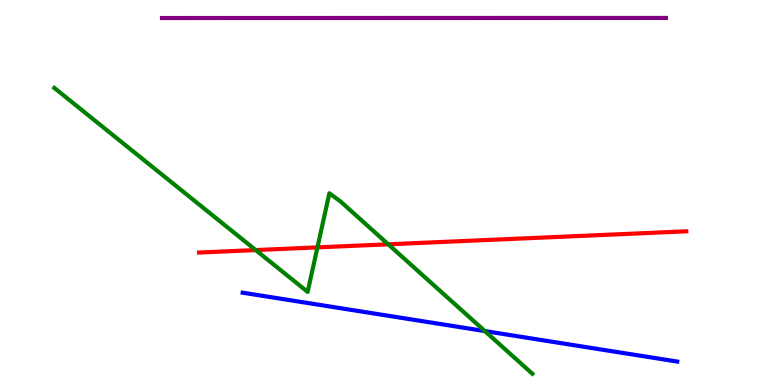[{'lines': ['blue', 'red'], 'intersections': []}, {'lines': ['green', 'red'], 'intersections': [{'x': 3.3, 'y': 3.5}, {'x': 4.1, 'y': 3.57}, {'x': 5.01, 'y': 3.65}]}, {'lines': ['purple', 'red'], 'intersections': []}, {'lines': ['blue', 'green'], 'intersections': [{'x': 6.26, 'y': 1.4}]}, {'lines': ['blue', 'purple'], 'intersections': []}, {'lines': ['green', 'purple'], 'intersections': []}]